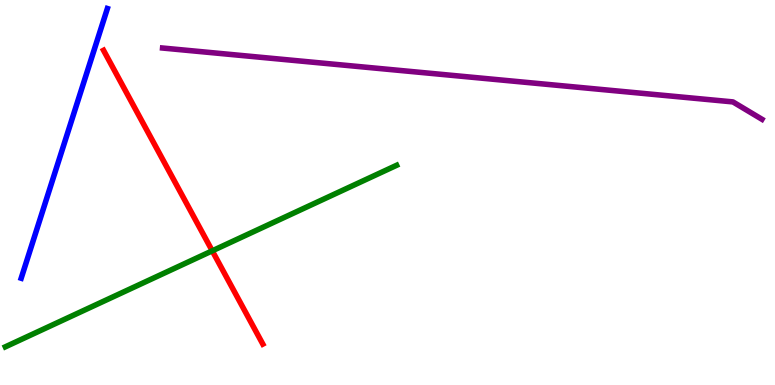[{'lines': ['blue', 'red'], 'intersections': []}, {'lines': ['green', 'red'], 'intersections': [{'x': 2.74, 'y': 3.48}]}, {'lines': ['purple', 'red'], 'intersections': []}, {'lines': ['blue', 'green'], 'intersections': []}, {'lines': ['blue', 'purple'], 'intersections': []}, {'lines': ['green', 'purple'], 'intersections': []}]